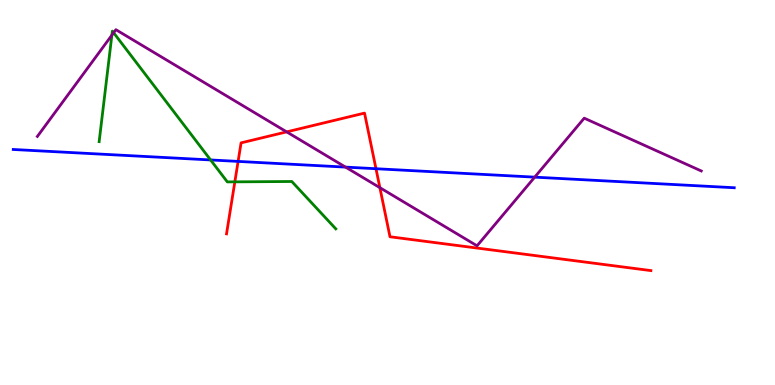[{'lines': ['blue', 'red'], 'intersections': [{'x': 3.07, 'y': 5.81}, {'x': 4.85, 'y': 5.62}]}, {'lines': ['green', 'red'], 'intersections': [{'x': 3.03, 'y': 5.28}]}, {'lines': ['purple', 'red'], 'intersections': [{'x': 3.7, 'y': 6.57}, {'x': 4.9, 'y': 5.13}]}, {'lines': ['blue', 'green'], 'intersections': [{'x': 2.72, 'y': 5.85}]}, {'lines': ['blue', 'purple'], 'intersections': [{'x': 4.46, 'y': 5.66}, {'x': 6.9, 'y': 5.4}]}, {'lines': ['green', 'purple'], 'intersections': [{'x': 1.44, 'y': 9.09}, {'x': 1.47, 'y': 9.15}]}]